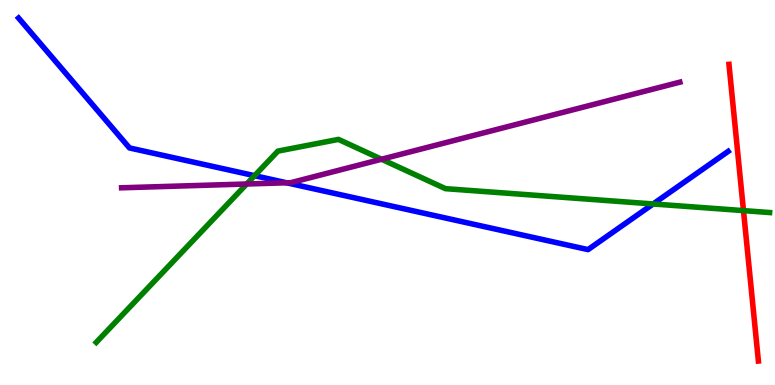[{'lines': ['blue', 'red'], 'intersections': []}, {'lines': ['green', 'red'], 'intersections': [{'x': 9.59, 'y': 4.53}]}, {'lines': ['purple', 'red'], 'intersections': []}, {'lines': ['blue', 'green'], 'intersections': [{'x': 3.29, 'y': 5.44}, {'x': 8.43, 'y': 4.7}]}, {'lines': ['blue', 'purple'], 'intersections': [{'x': 3.7, 'y': 5.25}]}, {'lines': ['green', 'purple'], 'intersections': [{'x': 3.18, 'y': 5.22}, {'x': 4.92, 'y': 5.86}]}]